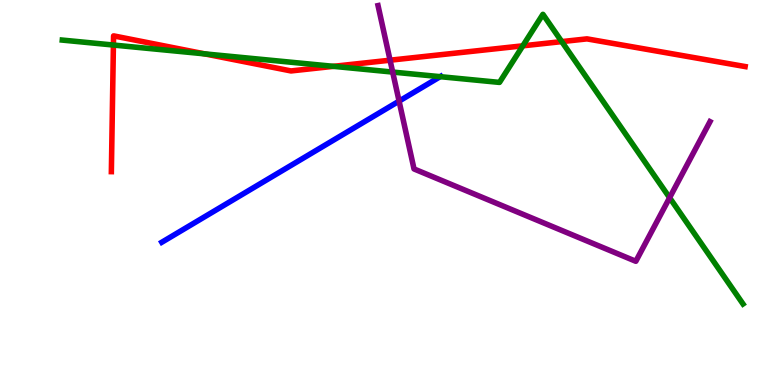[{'lines': ['blue', 'red'], 'intersections': []}, {'lines': ['green', 'red'], 'intersections': [{'x': 1.46, 'y': 8.83}, {'x': 2.64, 'y': 8.6}, {'x': 4.3, 'y': 8.28}, {'x': 6.75, 'y': 8.81}, {'x': 7.25, 'y': 8.92}]}, {'lines': ['purple', 'red'], 'intersections': [{'x': 5.03, 'y': 8.44}]}, {'lines': ['blue', 'green'], 'intersections': [{'x': 5.68, 'y': 8.01}]}, {'lines': ['blue', 'purple'], 'intersections': [{'x': 5.15, 'y': 7.37}]}, {'lines': ['green', 'purple'], 'intersections': [{'x': 5.07, 'y': 8.13}, {'x': 8.64, 'y': 4.86}]}]